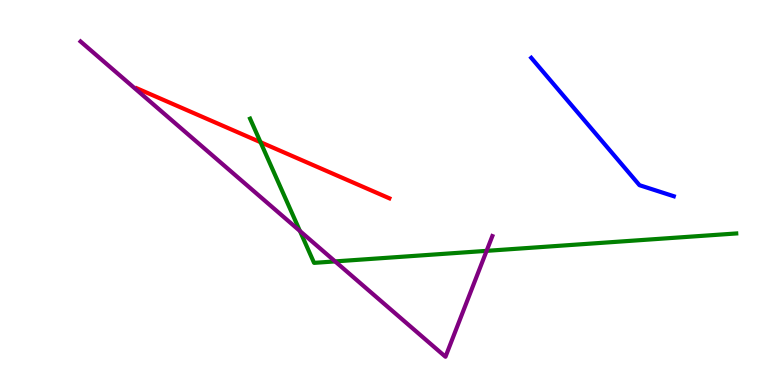[{'lines': ['blue', 'red'], 'intersections': []}, {'lines': ['green', 'red'], 'intersections': [{'x': 3.36, 'y': 6.31}]}, {'lines': ['purple', 'red'], 'intersections': []}, {'lines': ['blue', 'green'], 'intersections': []}, {'lines': ['blue', 'purple'], 'intersections': []}, {'lines': ['green', 'purple'], 'intersections': [{'x': 3.87, 'y': 4.0}, {'x': 4.32, 'y': 3.21}, {'x': 6.28, 'y': 3.48}]}]